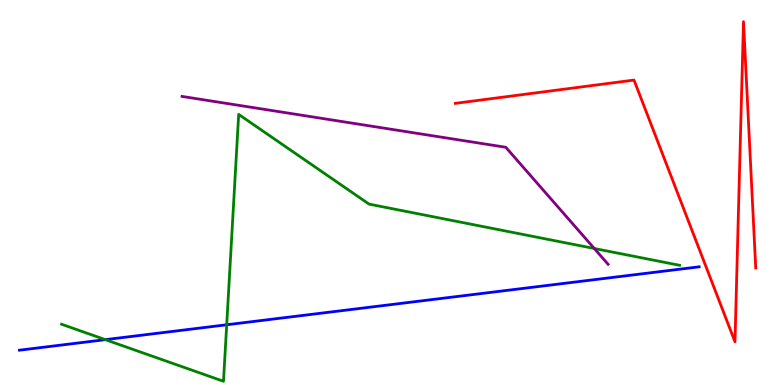[{'lines': ['blue', 'red'], 'intersections': []}, {'lines': ['green', 'red'], 'intersections': []}, {'lines': ['purple', 'red'], 'intersections': []}, {'lines': ['blue', 'green'], 'intersections': [{'x': 1.36, 'y': 1.18}, {'x': 2.93, 'y': 1.56}]}, {'lines': ['blue', 'purple'], 'intersections': []}, {'lines': ['green', 'purple'], 'intersections': [{'x': 7.67, 'y': 3.55}]}]